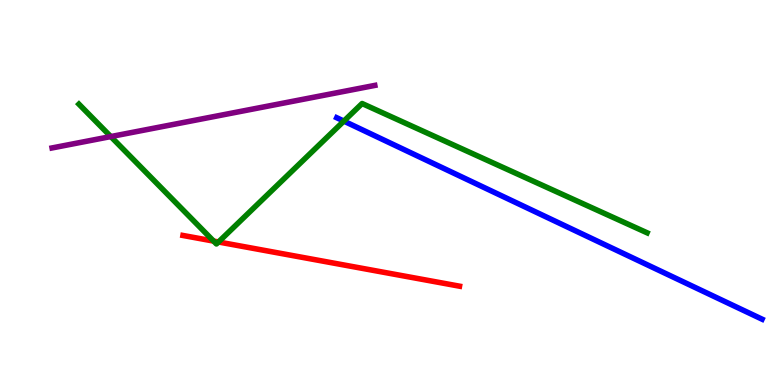[{'lines': ['blue', 'red'], 'intersections': []}, {'lines': ['green', 'red'], 'intersections': [{'x': 2.76, 'y': 3.74}, {'x': 2.82, 'y': 3.71}]}, {'lines': ['purple', 'red'], 'intersections': []}, {'lines': ['blue', 'green'], 'intersections': [{'x': 4.44, 'y': 6.85}]}, {'lines': ['blue', 'purple'], 'intersections': []}, {'lines': ['green', 'purple'], 'intersections': [{'x': 1.43, 'y': 6.45}]}]